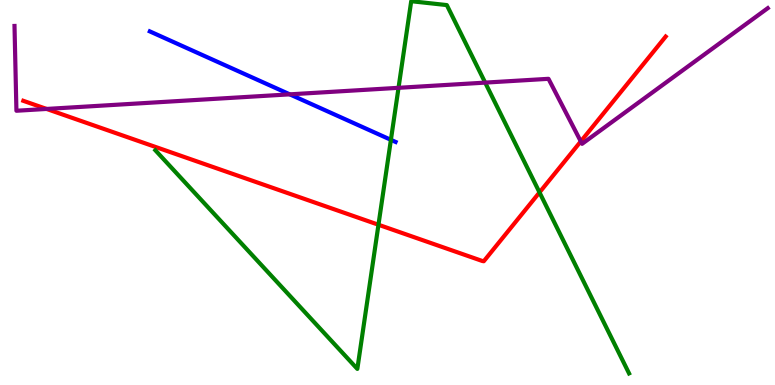[{'lines': ['blue', 'red'], 'intersections': []}, {'lines': ['green', 'red'], 'intersections': [{'x': 4.88, 'y': 4.16}, {'x': 6.96, 'y': 5.0}]}, {'lines': ['purple', 'red'], 'intersections': [{'x': 0.601, 'y': 7.17}, {'x': 7.49, 'y': 6.33}]}, {'lines': ['blue', 'green'], 'intersections': [{'x': 5.04, 'y': 6.37}]}, {'lines': ['blue', 'purple'], 'intersections': [{'x': 3.74, 'y': 7.55}]}, {'lines': ['green', 'purple'], 'intersections': [{'x': 5.14, 'y': 7.72}, {'x': 6.26, 'y': 7.85}]}]